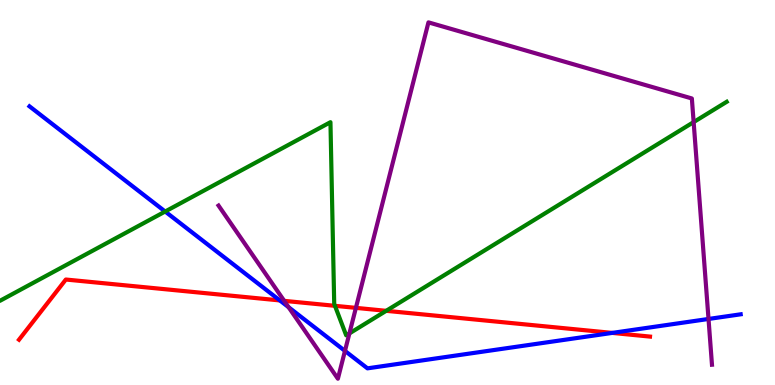[{'lines': ['blue', 'red'], 'intersections': [{'x': 3.61, 'y': 2.2}, {'x': 7.9, 'y': 1.35}]}, {'lines': ['green', 'red'], 'intersections': [{'x': 4.32, 'y': 2.06}, {'x': 4.98, 'y': 1.93}]}, {'lines': ['purple', 'red'], 'intersections': [{'x': 3.67, 'y': 2.19}, {'x': 4.59, 'y': 2.0}]}, {'lines': ['blue', 'green'], 'intersections': [{'x': 2.13, 'y': 4.51}]}, {'lines': ['blue', 'purple'], 'intersections': [{'x': 3.72, 'y': 2.02}, {'x': 4.45, 'y': 0.886}, {'x': 9.14, 'y': 1.72}]}, {'lines': ['green', 'purple'], 'intersections': [{'x': 4.51, 'y': 1.34}, {'x': 8.95, 'y': 6.83}]}]